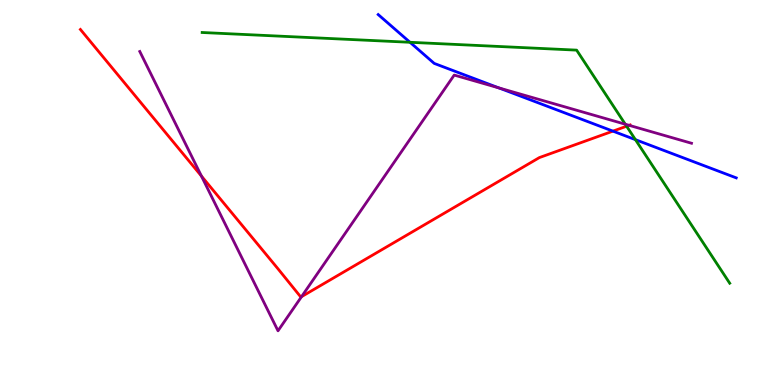[{'lines': ['blue', 'red'], 'intersections': [{'x': 7.91, 'y': 6.59}]}, {'lines': ['green', 'red'], 'intersections': [{'x': 8.09, 'y': 6.72}]}, {'lines': ['purple', 'red'], 'intersections': [{'x': 2.6, 'y': 5.43}, {'x': 3.89, 'y': 2.29}, {'x': 8.12, 'y': 6.74}]}, {'lines': ['blue', 'green'], 'intersections': [{'x': 5.29, 'y': 8.9}, {'x': 8.2, 'y': 6.37}]}, {'lines': ['blue', 'purple'], 'intersections': [{'x': 6.44, 'y': 7.72}]}, {'lines': ['green', 'purple'], 'intersections': [{'x': 8.07, 'y': 6.77}]}]